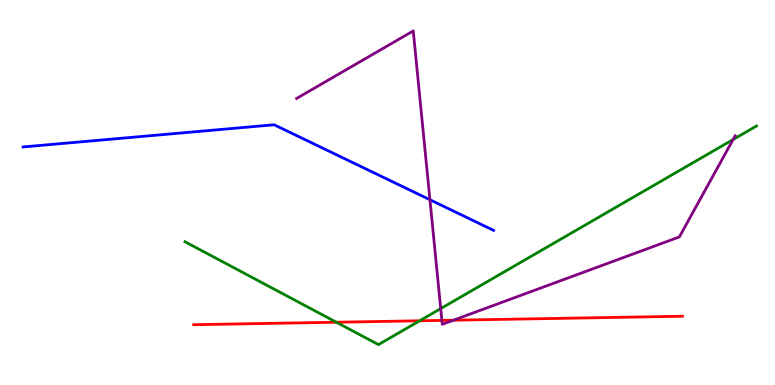[{'lines': ['blue', 'red'], 'intersections': []}, {'lines': ['green', 'red'], 'intersections': [{'x': 4.34, 'y': 1.63}, {'x': 5.41, 'y': 1.67}]}, {'lines': ['purple', 'red'], 'intersections': [{'x': 5.7, 'y': 1.68}, {'x': 5.85, 'y': 1.68}]}, {'lines': ['blue', 'green'], 'intersections': []}, {'lines': ['blue', 'purple'], 'intersections': [{'x': 5.55, 'y': 4.81}]}, {'lines': ['green', 'purple'], 'intersections': [{'x': 5.69, 'y': 1.98}, {'x': 9.46, 'y': 6.38}]}]